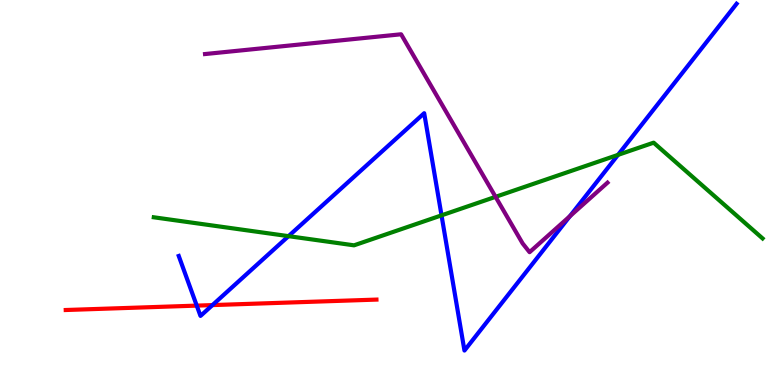[{'lines': ['blue', 'red'], 'intersections': [{'x': 2.54, 'y': 2.06}, {'x': 2.74, 'y': 2.08}]}, {'lines': ['green', 'red'], 'intersections': []}, {'lines': ['purple', 'red'], 'intersections': []}, {'lines': ['blue', 'green'], 'intersections': [{'x': 3.72, 'y': 3.87}, {'x': 5.7, 'y': 4.41}, {'x': 7.97, 'y': 5.98}]}, {'lines': ['blue', 'purple'], 'intersections': [{'x': 7.35, 'y': 4.38}]}, {'lines': ['green', 'purple'], 'intersections': [{'x': 6.39, 'y': 4.89}]}]